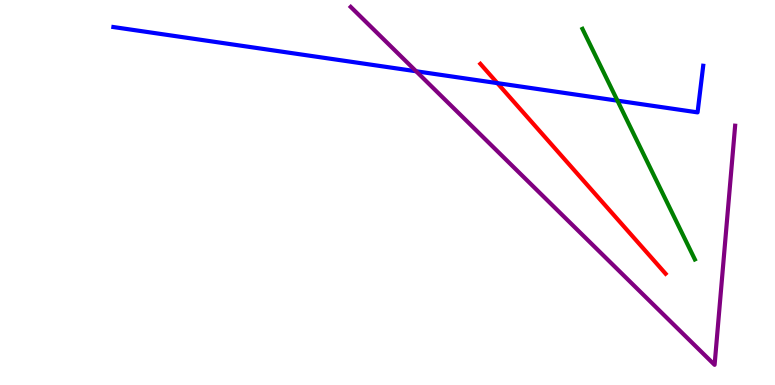[{'lines': ['blue', 'red'], 'intersections': [{'x': 6.42, 'y': 7.84}]}, {'lines': ['green', 'red'], 'intersections': []}, {'lines': ['purple', 'red'], 'intersections': []}, {'lines': ['blue', 'green'], 'intersections': [{'x': 7.97, 'y': 7.39}]}, {'lines': ['blue', 'purple'], 'intersections': [{'x': 5.37, 'y': 8.15}]}, {'lines': ['green', 'purple'], 'intersections': []}]